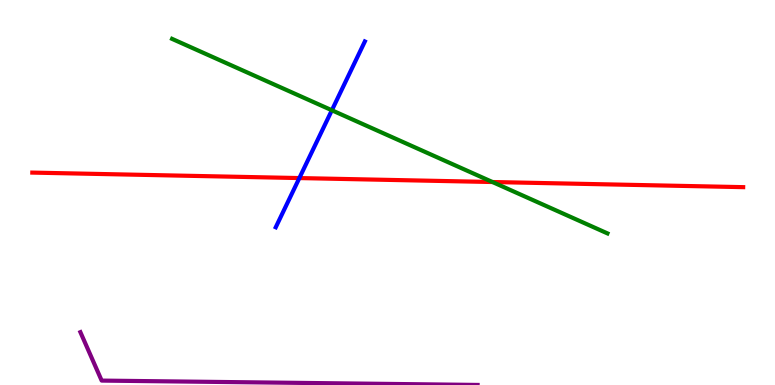[{'lines': ['blue', 'red'], 'intersections': [{'x': 3.86, 'y': 5.37}]}, {'lines': ['green', 'red'], 'intersections': [{'x': 6.35, 'y': 5.27}]}, {'lines': ['purple', 'red'], 'intersections': []}, {'lines': ['blue', 'green'], 'intersections': [{'x': 4.28, 'y': 7.14}]}, {'lines': ['blue', 'purple'], 'intersections': []}, {'lines': ['green', 'purple'], 'intersections': []}]